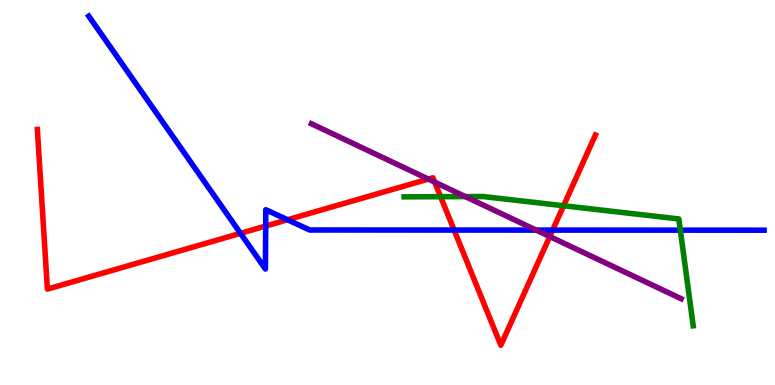[{'lines': ['blue', 'red'], 'intersections': [{'x': 3.1, 'y': 3.94}, {'x': 3.43, 'y': 4.13}, {'x': 3.71, 'y': 4.29}, {'x': 5.86, 'y': 4.02}, {'x': 7.13, 'y': 4.02}]}, {'lines': ['green', 'red'], 'intersections': [{'x': 5.68, 'y': 4.89}, {'x': 7.27, 'y': 4.66}]}, {'lines': ['purple', 'red'], 'intersections': [{'x': 5.53, 'y': 5.35}, {'x': 5.61, 'y': 5.27}, {'x': 7.09, 'y': 3.86}]}, {'lines': ['blue', 'green'], 'intersections': [{'x': 8.78, 'y': 4.02}]}, {'lines': ['blue', 'purple'], 'intersections': [{'x': 6.92, 'y': 4.02}]}, {'lines': ['green', 'purple'], 'intersections': [{'x': 6.0, 'y': 4.89}]}]